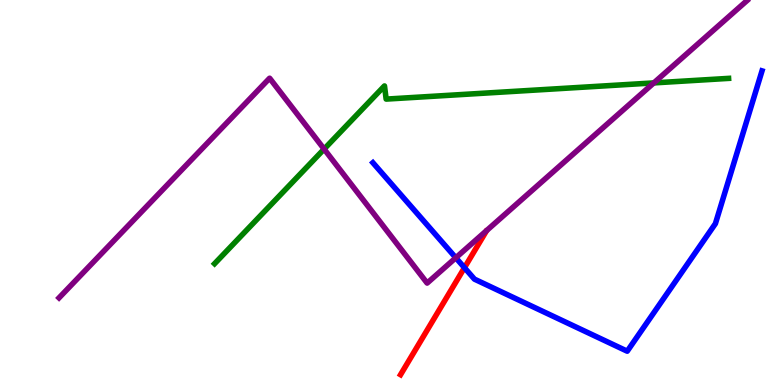[{'lines': ['blue', 'red'], 'intersections': [{'x': 5.99, 'y': 3.05}]}, {'lines': ['green', 'red'], 'intersections': []}, {'lines': ['purple', 'red'], 'intersections': []}, {'lines': ['blue', 'green'], 'intersections': []}, {'lines': ['blue', 'purple'], 'intersections': [{'x': 5.88, 'y': 3.3}]}, {'lines': ['green', 'purple'], 'intersections': [{'x': 4.18, 'y': 6.13}, {'x': 8.44, 'y': 7.85}]}]